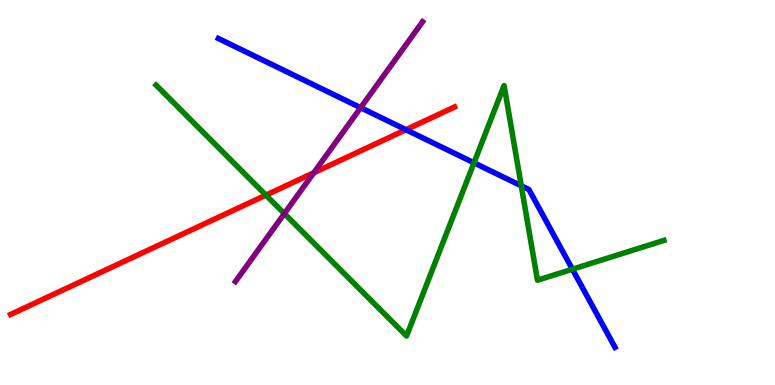[{'lines': ['blue', 'red'], 'intersections': [{'x': 5.24, 'y': 6.63}]}, {'lines': ['green', 'red'], 'intersections': [{'x': 3.43, 'y': 4.93}]}, {'lines': ['purple', 'red'], 'intersections': [{'x': 4.05, 'y': 5.51}]}, {'lines': ['blue', 'green'], 'intersections': [{'x': 6.12, 'y': 5.77}, {'x': 6.73, 'y': 5.17}, {'x': 7.39, 'y': 3.01}]}, {'lines': ['blue', 'purple'], 'intersections': [{'x': 4.65, 'y': 7.2}]}, {'lines': ['green', 'purple'], 'intersections': [{'x': 3.67, 'y': 4.45}]}]